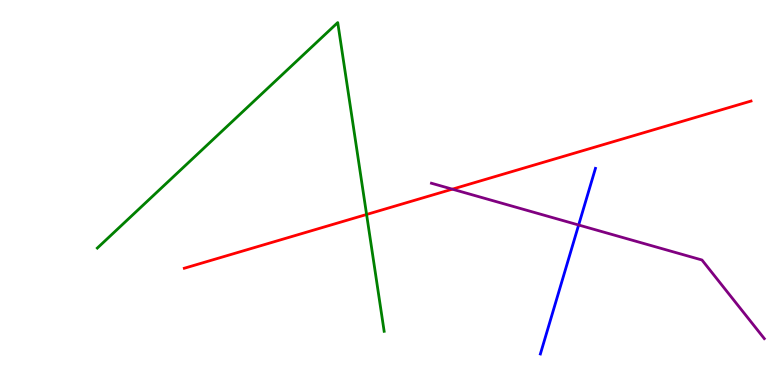[{'lines': ['blue', 'red'], 'intersections': []}, {'lines': ['green', 'red'], 'intersections': [{'x': 4.73, 'y': 4.43}]}, {'lines': ['purple', 'red'], 'intersections': [{'x': 5.84, 'y': 5.09}]}, {'lines': ['blue', 'green'], 'intersections': []}, {'lines': ['blue', 'purple'], 'intersections': [{'x': 7.47, 'y': 4.16}]}, {'lines': ['green', 'purple'], 'intersections': []}]